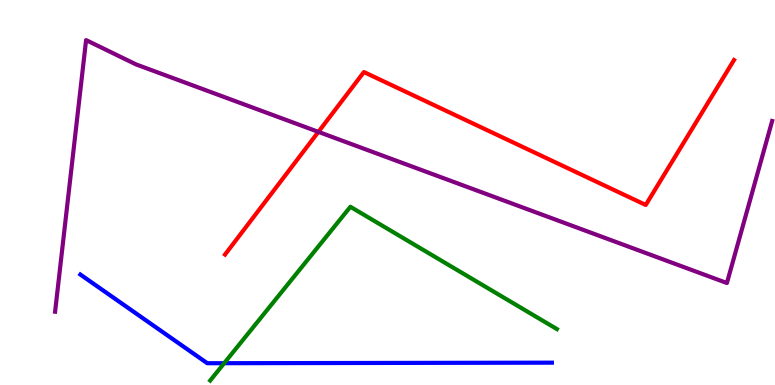[{'lines': ['blue', 'red'], 'intersections': []}, {'lines': ['green', 'red'], 'intersections': []}, {'lines': ['purple', 'red'], 'intersections': [{'x': 4.11, 'y': 6.57}]}, {'lines': ['blue', 'green'], 'intersections': [{'x': 2.89, 'y': 0.566}]}, {'lines': ['blue', 'purple'], 'intersections': []}, {'lines': ['green', 'purple'], 'intersections': []}]